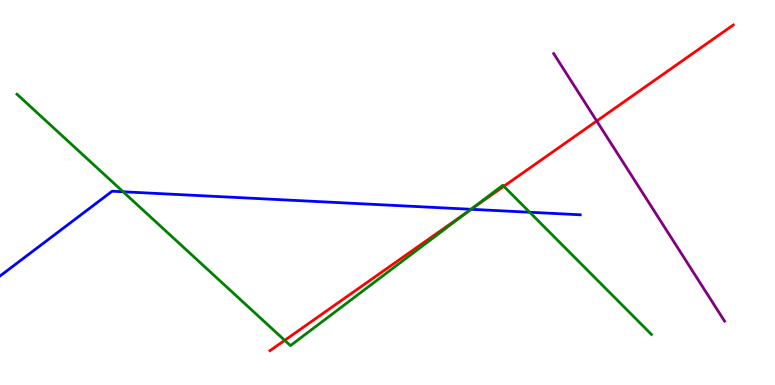[{'lines': ['blue', 'red'], 'intersections': [{'x': 6.08, 'y': 4.56}]}, {'lines': ['green', 'red'], 'intersections': [{'x': 3.67, 'y': 1.16}, {'x': 6.06, 'y': 4.53}, {'x': 6.5, 'y': 5.16}]}, {'lines': ['purple', 'red'], 'intersections': [{'x': 7.7, 'y': 6.86}]}, {'lines': ['blue', 'green'], 'intersections': [{'x': 1.59, 'y': 5.02}, {'x': 6.08, 'y': 4.56}, {'x': 6.83, 'y': 4.49}]}, {'lines': ['blue', 'purple'], 'intersections': []}, {'lines': ['green', 'purple'], 'intersections': []}]